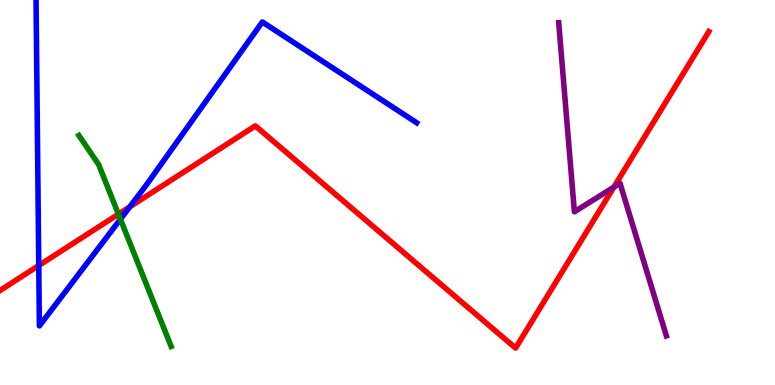[{'lines': ['blue', 'red'], 'intersections': [{'x': 0.5, 'y': 3.1}, {'x': 1.67, 'y': 4.63}]}, {'lines': ['green', 'red'], 'intersections': [{'x': 1.53, 'y': 4.44}]}, {'lines': ['purple', 'red'], 'intersections': [{'x': 7.92, 'y': 5.14}]}, {'lines': ['blue', 'green'], 'intersections': [{'x': 1.55, 'y': 4.31}]}, {'lines': ['blue', 'purple'], 'intersections': []}, {'lines': ['green', 'purple'], 'intersections': []}]